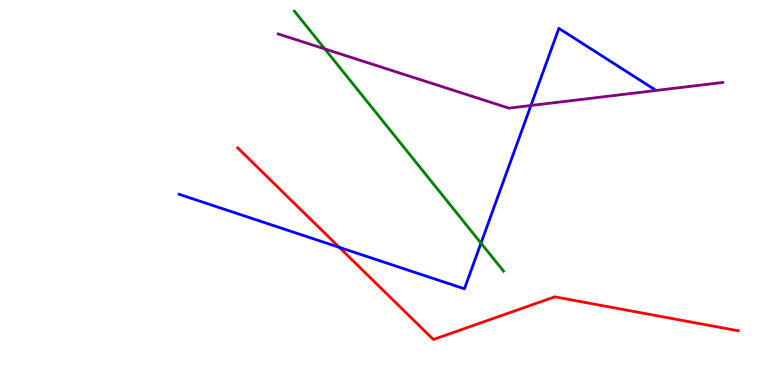[{'lines': ['blue', 'red'], 'intersections': [{'x': 4.38, 'y': 3.58}]}, {'lines': ['green', 'red'], 'intersections': []}, {'lines': ['purple', 'red'], 'intersections': []}, {'lines': ['blue', 'green'], 'intersections': [{'x': 6.21, 'y': 3.68}]}, {'lines': ['blue', 'purple'], 'intersections': [{'x': 6.85, 'y': 7.26}]}, {'lines': ['green', 'purple'], 'intersections': [{'x': 4.19, 'y': 8.73}]}]